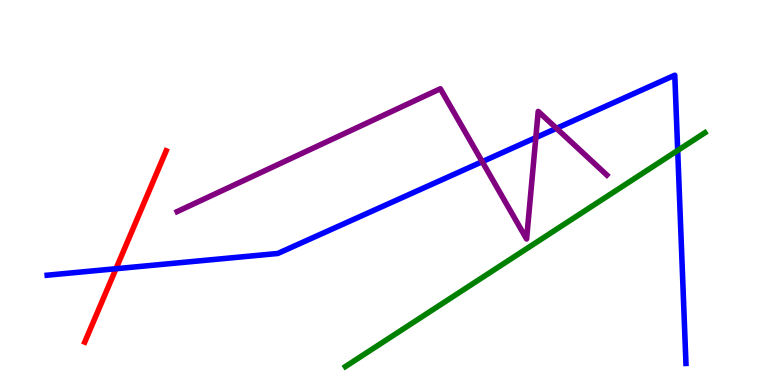[{'lines': ['blue', 'red'], 'intersections': [{'x': 1.5, 'y': 3.02}]}, {'lines': ['green', 'red'], 'intersections': []}, {'lines': ['purple', 'red'], 'intersections': []}, {'lines': ['blue', 'green'], 'intersections': [{'x': 8.74, 'y': 6.09}]}, {'lines': ['blue', 'purple'], 'intersections': [{'x': 6.22, 'y': 5.8}, {'x': 6.91, 'y': 6.43}, {'x': 7.18, 'y': 6.67}]}, {'lines': ['green', 'purple'], 'intersections': []}]